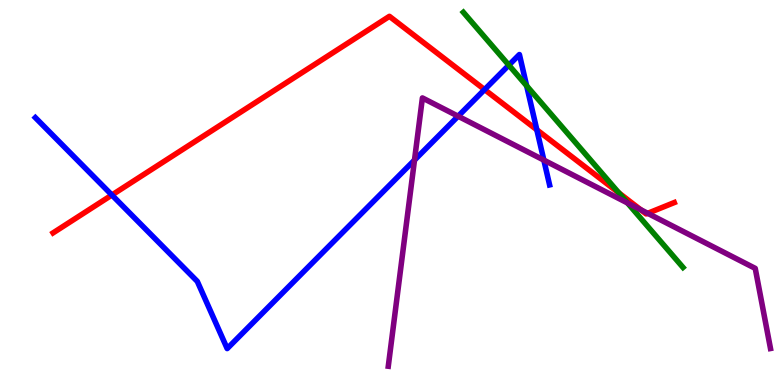[{'lines': ['blue', 'red'], 'intersections': [{'x': 1.44, 'y': 4.93}, {'x': 6.25, 'y': 7.67}, {'x': 6.93, 'y': 6.63}]}, {'lines': ['green', 'red'], 'intersections': [{'x': 7.99, 'y': 4.99}]}, {'lines': ['purple', 'red'], 'intersections': [{'x': 8.27, 'y': 4.55}, {'x': 8.36, 'y': 4.46}]}, {'lines': ['blue', 'green'], 'intersections': [{'x': 6.57, 'y': 8.31}, {'x': 6.8, 'y': 7.77}]}, {'lines': ['blue', 'purple'], 'intersections': [{'x': 5.35, 'y': 5.84}, {'x': 5.91, 'y': 6.98}, {'x': 7.02, 'y': 5.84}]}, {'lines': ['green', 'purple'], 'intersections': [{'x': 8.1, 'y': 4.73}]}]